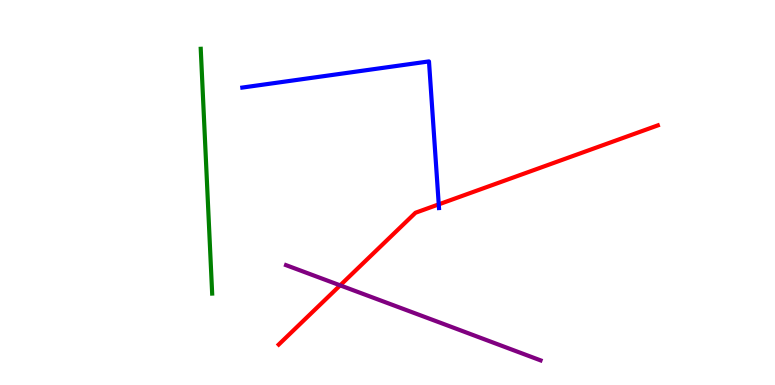[{'lines': ['blue', 'red'], 'intersections': [{'x': 5.66, 'y': 4.69}]}, {'lines': ['green', 'red'], 'intersections': []}, {'lines': ['purple', 'red'], 'intersections': [{'x': 4.39, 'y': 2.59}]}, {'lines': ['blue', 'green'], 'intersections': []}, {'lines': ['blue', 'purple'], 'intersections': []}, {'lines': ['green', 'purple'], 'intersections': []}]